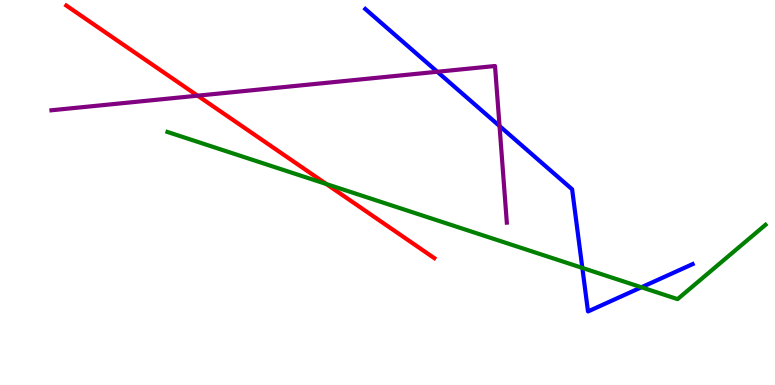[{'lines': ['blue', 'red'], 'intersections': []}, {'lines': ['green', 'red'], 'intersections': [{'x': 4.21, 'y': 5.22}]}, {'lines': ['purple', 'red'], 'intersections': [{'x': 2.55, 'y': 7.51}]}, {'lines': ['blue', 'green'], 'intersections': [{'x': 7.51, 'y': 3.04}, {'x': 8.28, 'y': 2.54}]}, {'lines': ['blue', 'purple'], 'intersections': [{'x': 5.64, 'y': 8.14}, {'x': 6.45, 'y': 6.73}]}, {'lines': ['green', 'purple'], 'intersections': []}]